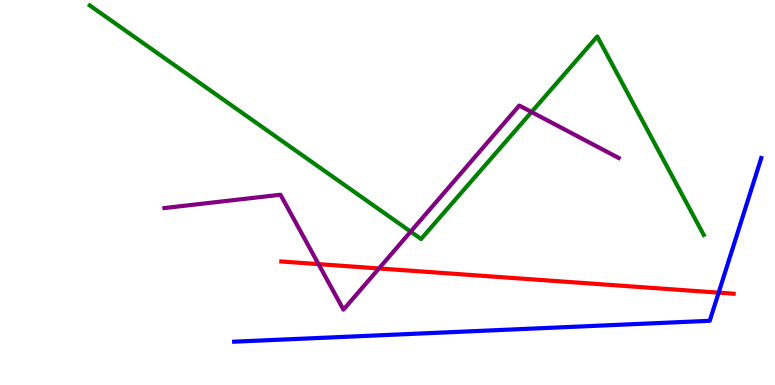[{'lines': ['blue', 'red'], 'intersections': [{'x': 9.27, 'y': 2.4}]}, {'lines': ['green', 'red'], 'intersections': []}, {'lines': ['purple', 'red'], 'intersections': [{'x': 4.11, 'y': 3.14}, {'x': 4.89, 'y': 3.03}]}, {'lines': ['blue', 'green'], 'intersections': []}, {'lines': ['blue', 'purple'], 'intersections': []}, {'lines': ['green', 'purple'], 'intersections': [{'x': 5.3, 'y': 3.98}, {'x': 6.86, 'y': 7.09}]}]